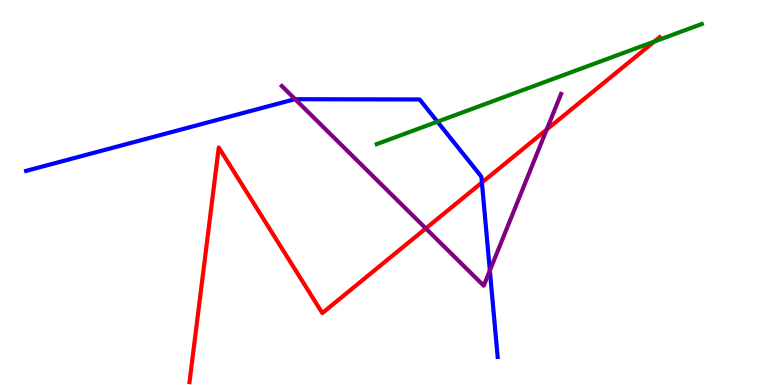[{'lines': ['blue', 'red'], 'intersections': [{'x': 6.22, 'y': 5.26}]}, {'lines': ['green', 'red'], 'intersections': [{'x': 8.44, 'y': 8.92}]}, {'lines': ['purple', 'red'], 'intersections': [{'x': 5.49, 'y': 4.07}, {'x': 7.05, 'y': 6.63}]}, {'lines': ['blue', 'green'], 'intersections': [{'x': 5.64, 'y': 6.84}]}, {'lines': ['blue', 'purple'], 'intersections': [{'x': 3.81, 'y': 7.42}, {'x': 6.32, 'y': 2.97}]}, {'lines': ['green', 'purple'], 'intersections': []}]